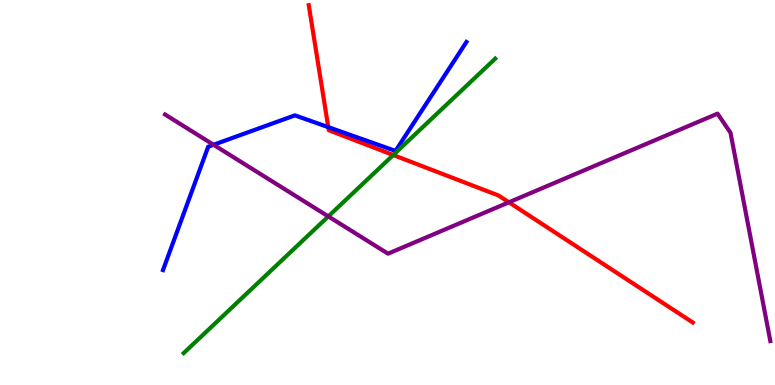[{'lines': ['blue', 'red'], 'intersections': [{'x': 4.24, 'y': 6.7}]}, {'lines': ['green', 'red'], 'intersections': [{'x': 5.07, 'y': 5.97}]}, {'lines': ['purple', 'red'], 'intersections': [{'x': 6.57, 'y': 4.75}]}, {'lines': ['blue', 'green'], 'intersections': []}, {'lines': ['blue', 'purple'], 'intersections': [{'x': 2.76, 'y': 6.24}]}, {'lines': ['green', 'purple'], 'intersections': [{'x': 4.24, 'y': 4.38}]}]